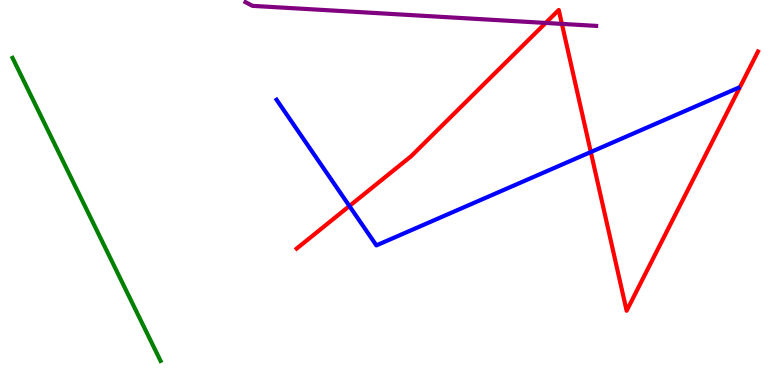[{'lines': ['blue', 'red'], 'intersections': [{'x': 4.51, 'y': 4.65}, {'x': 7.62, 'y': 6.05}]}, {'lines': ['green', 'red'], 'intersections': []}, {'lines': ['purple', 'red'], 'intersections': [{'x': 7.04, 'y': 9.4}, {'x': 7.25, 'y': 9.38}]}, {'lines': ['blue', 'green'], 'intersections': []}, {'lines': ['blue', 'purple'], 'intersections': []}, {'lines': ['green', 'purple'], 'intersections': []}]